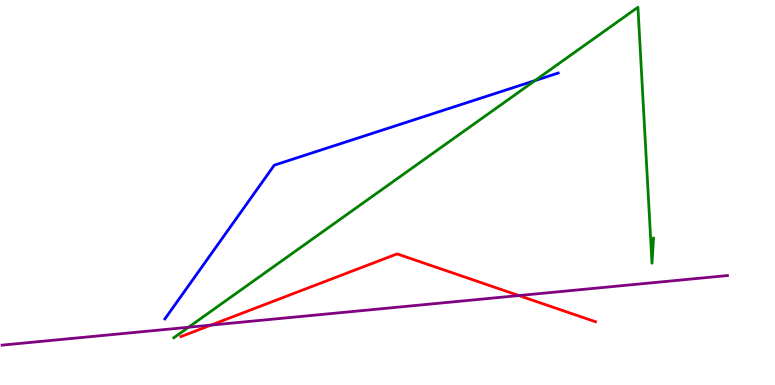[{'lines': ['blue', 'red'], 'intersections': []}, {'lines': ['green', 'red'], 'intersections': []}, {'lines': ['purple', 'red'], 'intersections': [{'x': 2.72, 'y': 1.56}, {'x': 6.7, 'y': 2.32}]}, {'lines': ['blue', 'green'], 'intersections': [{'x': 6.9, 'y': 7.91}]}, {'lines': ['blue', 'purple'], 'intersections': []}, {'lines': ['green', 'purple'], 'intersections': [{'x': 2.43, 'y': 1.5}]}]